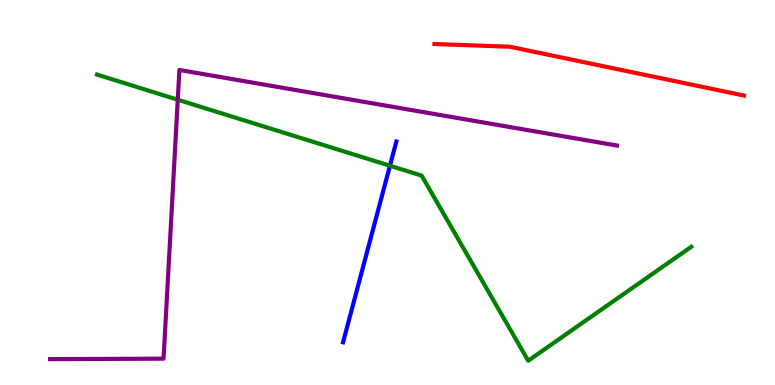[{'lines': ['blue', 'red'], 'intersections': []}, {'lines': ['green', 'red'], 'intersections': []}, {'lines': ['purple', 'red'], 'intersections': []}, {'lines': ['blue', 'green'], 'intersections': [{'x': 5.03, 'y': 5.7}]}, {'lines': ['blue', 'purple'], 'intersections': []}, {'lines': ['green', 'purple'], 'intersections': [{'x': 2.29, 'y': 7.41}]}]